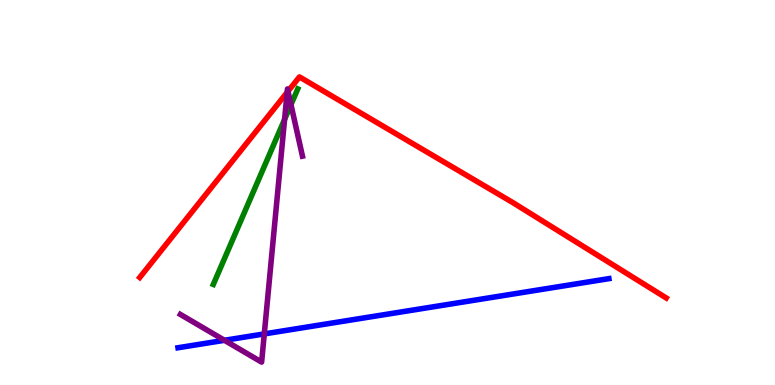[{'lines': ['blue', 'red'], 'intersections': []}, {'lines': ['green', 'red'], 'intersections': []}, {'lines': ['purple', 'red'], 'intersections': [{'x': 3.7, 'y': 7.6}, {'x': 3.72, 'y': 7.63}]}, {'lines': ['blue', 'green'], 'intersections': []}, {'lines': ['blue', 'purple'], 'intersections': [{'x': 2.9, 'y': 1.16}, {'x': 3.41, 'y': 1.33}]}, {'lines': ['green', 'purple'], 'intersections': [{'x': 3.67, 'y': 6.9}, {'x': 3.75, 'y': 7.28}]}]